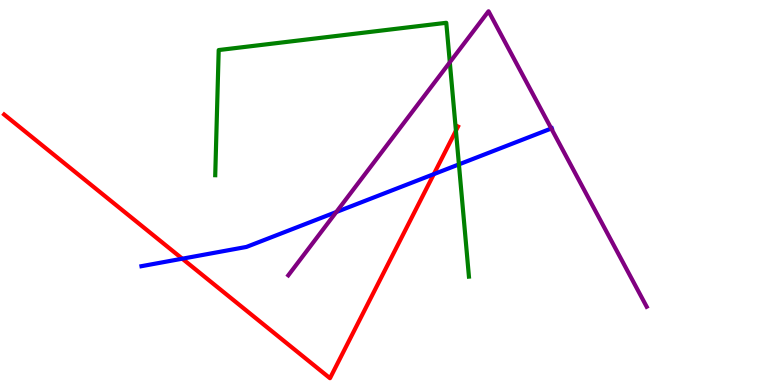[{'lines': ['blue', 'red'], 'intersections': [{'x': 2.35, 'y': 3.28}, {'x': 5.6, 'y': 5.48}]}, {'lines': ['green', 'red'], 'intersections': [{'x': 5.88, 'y': 6.61}]}, {'lines': ['purple', 'red'], 'intersections': []}, {'lines': ['blue', 'green'], 'intersections': [{'x': 5.92, 'y': 5.73}]}, {'lines': ['blue', 'purple'], 'intersections': [{'x': 4.34, 'y': 4.49}, {'x': 7.11, 'y': 6.66}]}, {'lines': ['green', 'purple'], 'intersections': [{'x': 5.8, 'y': 8.38}]}]